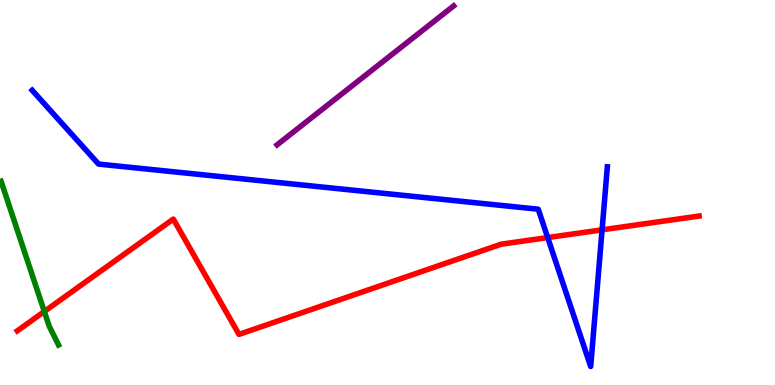[{'lines': ['blue', 'red'], 'intersections': [{'x': 7.07, 'y': 3.83}, {'x': 7.77, 'y': 4.03}]}, {'lines': ['green', 'red'], 'intersections': [{'x': 0.572, 'y': 1.91}]}, {'lines': ['purple', 'red'], 'intersections': []}, {'lines': ['blue', 'green'], 'intersections': []}, {'lines': ['blue', 'purple'], 'intersections': []}, {'lines': ['green', 'purple'], 'intersections': []}]